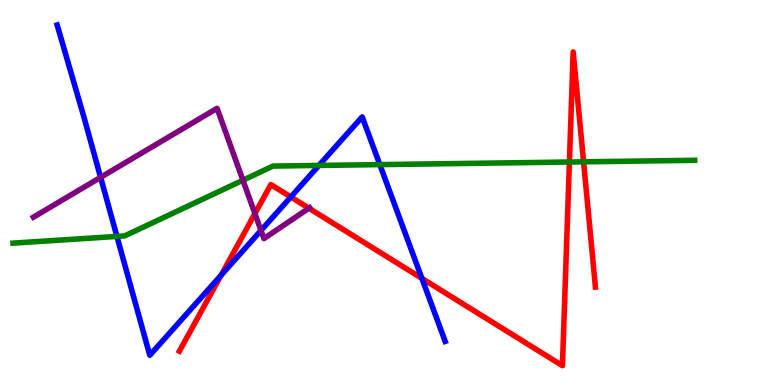[{'lines': ['blue', 'red'], 'intersections': [{'x': 2.85, 'y': 2.85}, {'x': 3.75, 'y': 4.88}, {'x': 5.44, 'y': 2.77}]}, {'lines': ['green', 'red'], 'intersections': [{'x': 7.35, 'y': 5.79}, {'x': 7.53, 'y': 5.8}]}, {'lines': ['purple', 'red'], 'intersections': [{'x': 3.29, 'y': 4.45}, {'x': 3.99, 'y': 4.59}]}, {'lines': ['blue', 'green'], 'intersections': [{'x': 1.51, 'y': 3.86}, {'x': 4.11, 'y': 5.7}, {'x': 4.9, 'y': 5.72}]}, {'lines': ['blue', 'purple'], 'intersections': [{'x': 1.3, 'y': 5.39}, {'x': 3.37, 'y': 4.01}]}, {'lines': ['green', 'purple'], 'intersections': [{'x': 3.13, 'y': 5.32}]}]